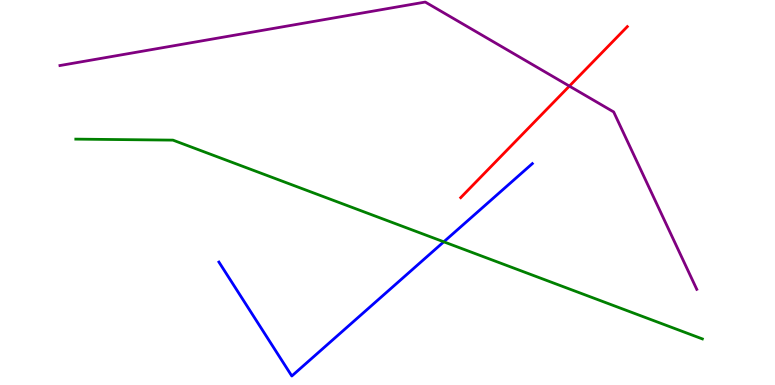[{'lines': ['blue', 'red'], 'intersections': []}, {'lines': ['green', 'red'], 'intersections': []}, {'lines': ['purple', 'red'], 'intersections': [{'x': 7.35, 'y': 7.76}]}, {'lines': ['blue', 'green'], 'intersections': [{'x': 5.73, 'y': 3.72}]}, {'lines': ['blue', 'purple'], 'intersections': []}, {'lines': ['green', 'purple'], 'intersections': []}]